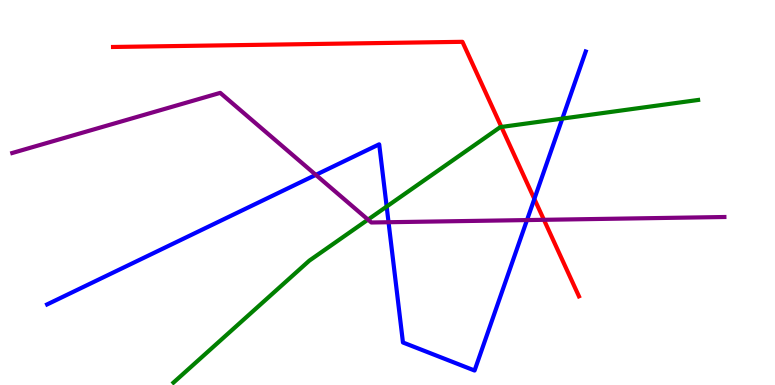[{'lines': ['blue', 'red'], 'intersections': [{'x': 6.89, 'y': 4.83}]}, {'lines': ['green', 'red'], 'intersections': [{'x': 6.47, 'y': 6.7}]}, {'lines': ['purple', 'red'], 'intersections': [{'x': 7.02, 'y': 4.29}]}, {'lines': ['blue', 'green'], 'intersections': [{'x': 4.99, 'y': 4.63}, {'x': 7.26, 'y': 6.92}]}, {'lines': ['blue', 'purple'], 'intersections': [{'x': 4.08, 'y': 5.46}, {'x': 5.01, 'y': 4.23}, {'x': 6.8, 'y': 4.28}]}, {'lines': ['green', 'purple'], 'intersections': [{'x': 4.75, 'y': 4.3}]}]